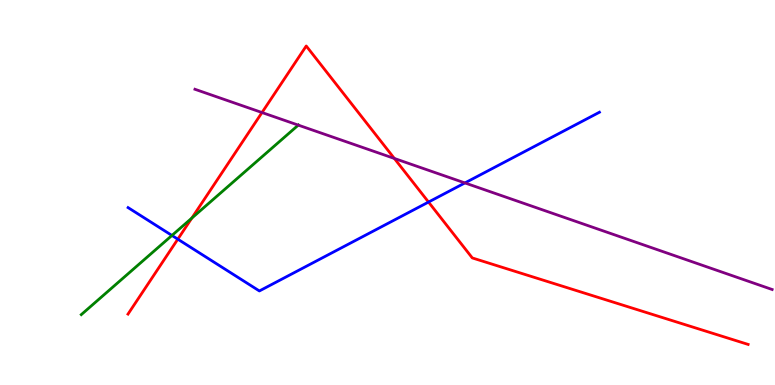[{'lines': ['blue', 'red'], 'intersections': [{'x': 2.29, 'y': 3.79}, {'x': 5.53, 'y': 4.75}]}, {'lines': ['green', 'red'], 'intersections': [{'x': 2.48, 'y': 4.34}]}, {'lines': ['purple', 'red'], 'intersections': [{'x': 3.38, 'y': 7.08}, {'x': 5.09, 'y': 5.88}]}, {'lines': ['blue', 'green'], 'intersections': [{'x': 2.22, 'y': 3.88}]}, {'lines': ['blue', 'purple'], 'intersections': [{'x': 6.0, 'y': 5.25}]}, {'lines': ['green', 'purple'], 'intersections': [{'x': 3.85, 'y': 6.75}]}]